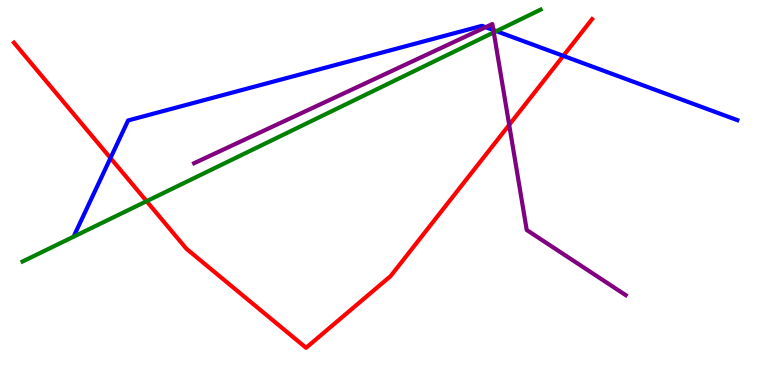[{'lines': ['blue', 'red'], 'intersections': [{'x': 1.43, 'y': 5.9}, {'x': 7.27, 'y': 8.55}]}, {'lines': ['green', 'red'], 'intersections': [{'x': 1.89, 'y': 4.77}]}, {'lines': ['purple', 'red'], 'intersections': [{'x': 6.57, 'y': 6.76}]}, {'lines': ['blue', 'green'], 'intersections': [{'x': 6.4, 'y': 9.19}]}, {'lines': ['blue', 'purple'], 'intersections': [{'x': 6.27, 'y': 9.29}, {'x': 6.37, 'y': 9.22}]}, {'lines': ['green', 'purple'], 'intersections': [{'x': 6.37, 'y': 9.16}]}]